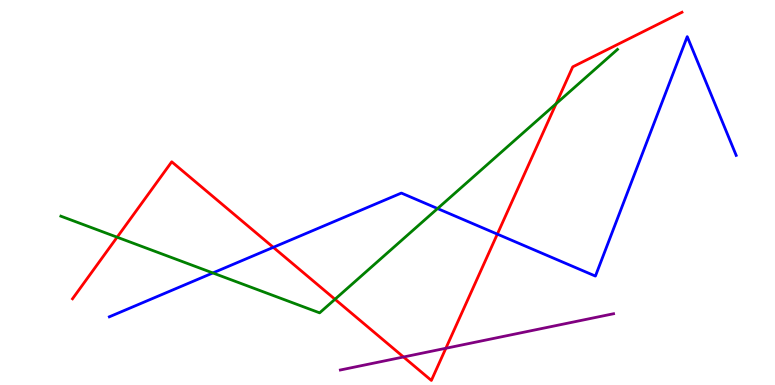[{'lines': ['blue', 'red'], 'intersections': [{'x': 3.53, 'y': 3.58}, {'x': 6.42, 'y': 3.92}]}, {'lines': ['green', 'red'], 'intersections': [{'x': 1.51, 'y': 3.84}, {'x': 4.32, 'y': 2.23}, {'x': 7.18, 'y': 7.31}]}, {'lines': ['purple', 'red'], 'intersections': [{'x': 5.21, 'y': 0.727}, {'x': 5.75, 'y': 0.954}]}, {'lines': ['blue', 'green'], 'intersections': [{'x': 2.75, 'y': 2.91}, {'x': 5.65, 'y': 4.58}]}, {'lines': ['blue', 'purple'], 'intersections': []}, {'lines': ['green', 'purple'], 'intersections': []}]